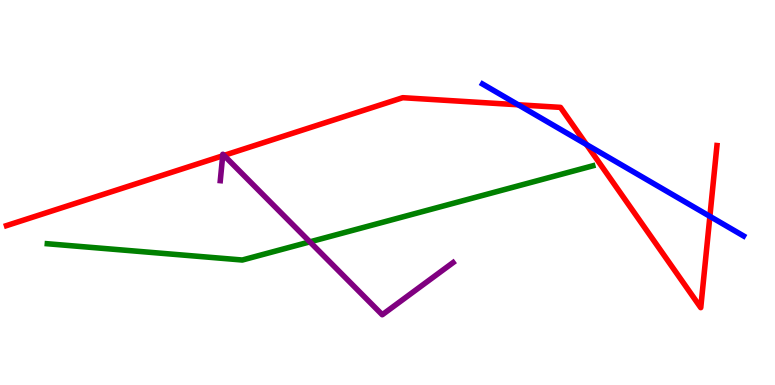[{'lines': ['blue', 'red'], 'intersections': [{'x': 6.69, 'y': 7.28}, {'x': 7.57, 'y': 6.25}, {'x': 9.16, 'y': 4.38}]}, {'lines': ['green', 'red'], 'intersections': []}, {'lines': ['purple', 'red'], 'intersections': [{'x': 2.87, 'y': 5.95}, {'x': 2.89, 'y': 5.96}]}, {'lines': ['blue', 'green'], 'intersections': []}, {'lines': ['blue', 'purple'], 'intersections': []}, {'lines': ['green', 'purple'], 'intersections': [{'x': 4.0, 'y': 3.72}]}]